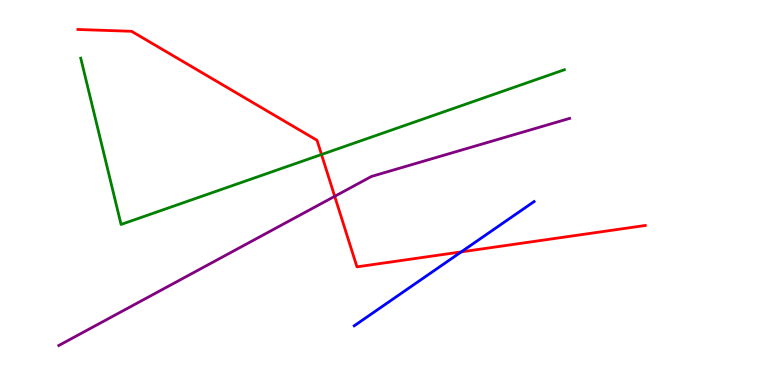[{'lines': ['blue', 'red'], 'intersections': [{'x': 5.95, 'y': 3.46}]}, {'lines': ['green', 'red'], 'intersections': [{'x': 4.15, 'y': 5.99}]}, {'lines': ['purple', 'red'], 'intersections': [{'x': 4.32, 'y': 4.9}]}, {'lines': ['blue', 'green'], 'intersections': []}, {'lines': ['blue', 'purple'], 'intersections': []}, {'lines': ['green', 'purple'], 'intersections': []}]